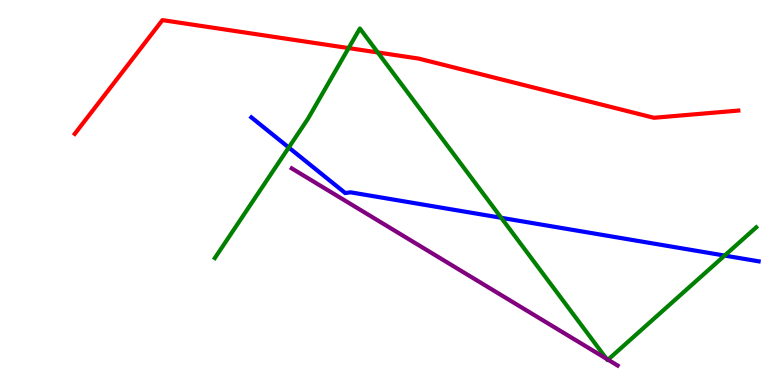[{'lines': ['blue', 'red'], 'intersections': []}, {'lines': ['green', 'red'], 'intersections': [{'x': 4.5, 'y': 8.75}, {'x': 4.87, 'y': 8.64}]}, {'lines': ['purple', 'red'], 'intersections': []}, {'lines': ['blue', 'green'], 'intersections': [{'x': 3.73, 'y': 6.17}, {'x': 6.47, 'y': 4.34}, {'x': 9.35, 'y': 3.36}]}, {'lines': ['blue', 'purple'], 'intersections': []}, {'lines': ['green', 'purple'], 'intersections': [{'x': 7.83, 'y': 0.681}, {'x': 7.85, 'y': 0.657}]}]